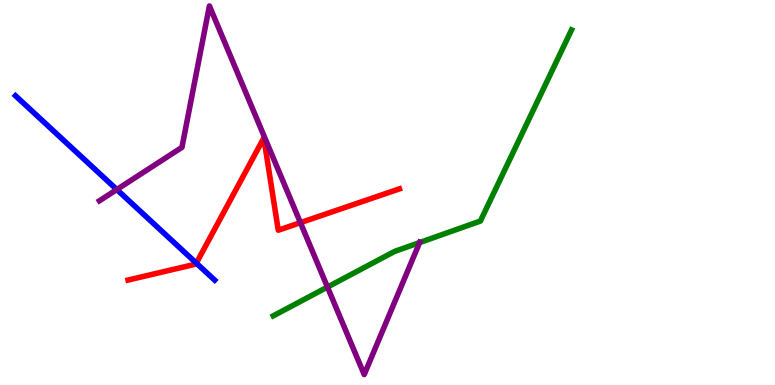[{'lines': ['blue', 'red'], 'intersections': [{'x': 2.53, 'y': 3.17}]}, {'lines': ['green', 'red'], 'intersections': []}, {'lines': ['purple', 'red'], 'intersections': [{'x': 3.88, 'y': 4.22}]}, {'lines': ['blue', 'green'], 'intersections': []}, {'lines': ['blue', 'purple'], 'intersections': [{'x': 1.51, 'y': 5.08}]}, {'lines': ['green', 'purple'], 'intersections': [{'x': 4.23, 'y': 2.54}, {'x': 5.41, 'y': 3.7}]}]